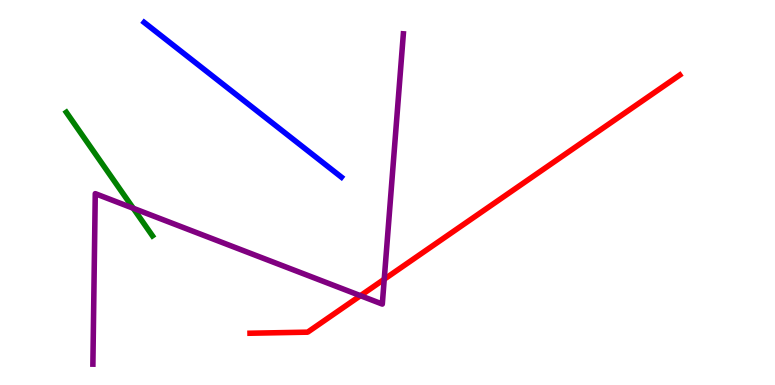[{'lines': ['blue', 'red'], 'intersections': []}, {'lines': ['green', 'red'], 'intersections': []}, {'lines': ['purple', 'red'], 'intersections': [{'x': 4.65, 'y': 2.32}, {'x': 4.96, 'y': 2.75}]}, {'lines': ['blue', 'green'], 'intersections': []}, {'lines': ['blue', 'purple'], 'intersections': []}, {'lines': ['green', 'purple'], 'intersections': [{'x': 1.72, 'y': 4.59}]}]